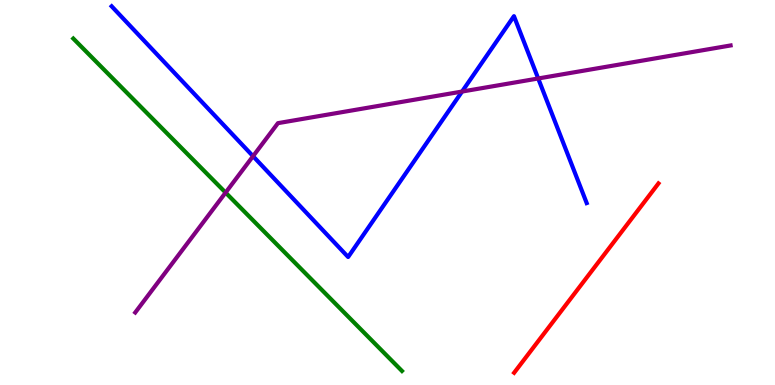[{'lines': ['blue', 'red'], 'intersections': []}, {'lines': ['green', 'red'], 'intersections': []}, {'lines': ['purple', 'red'], 'intersections': []}, {'lines': ['blue', 'green'], 'intersections': []}, {'lines': ['blue', 'purple'], 'intersections': [{'x': 3.27, 'y': 5.94}, {'x': 5.96, 'y': 7.62}, {'x': 6.94, 'y': 7.96}]}, {'lines': ['green', 'purple'], 'intersections': [{'x': 2.91, 'y': 5.0}]}]